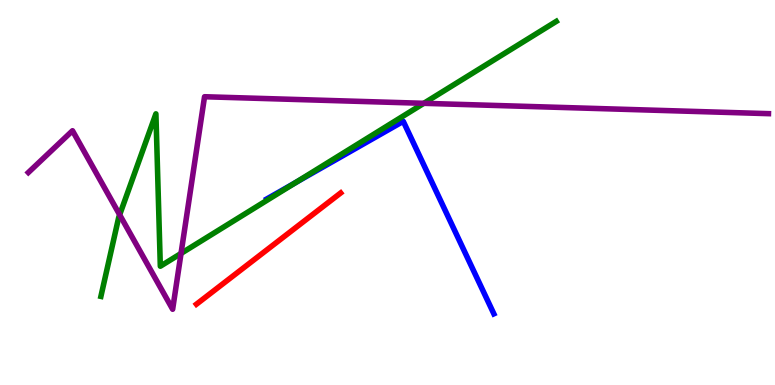[{'lines': ['blue', 'red'], 'intersections': []}, {'lines': ['green', 'red'], 'intersections': []}, {'lines': ['purple', 'red'], 'intersections': []}, {'lines': ['blue', 'green'], 'intersections': [{'x': 3.82, 'y': 5.26}]}, {'lines': ['blue', 'purple'], 'intersections': []}, {'lines': ['green', 'purple'], 'intersections': [{'x': 1.54, 'y': 4.42}, {'x': 2.34, 'y': 3.42}, {'x': 5.47, 'y': 7.32}]}]